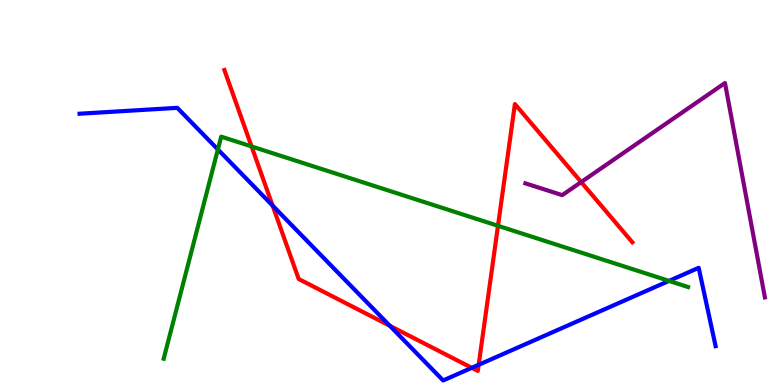[{'lines': ['blue', 'red'], 'intersections': [{'x': 3.52, 'y': 4.66}, {'x': 5.03, 'y': 1.54}, {'x': 6.09, 'y': 0.446}, {'x': 6.18, 'y': 0.525}]}, {'lines': ['green', 'red'], 'intersections': [{'x': 3.25, 'y': 6.2}, {'x': 6.43, 'y': 4.14}]}, {'lines': ['purple', 'red'], 'intersections': [{'x': 7.5, 'y': 5.27}]}, {'lines': ['blue', 'green'], 'intersections': [{'x': 2.81, 'y': 6.12}, {'x': 8.63, 'y': 2.7}]}, {'lines': ['blue', 'purple'], 'intersections': []}, {'lines': ['green', 'purple'], 'intersections': []}]